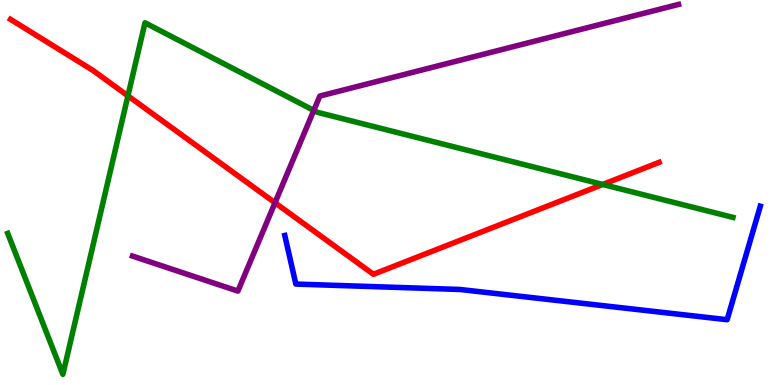[{'lines': ['blue', 'red'], 'intersections': []}, {'lines': ['green', 'red'], 'intersections': [{'x': 1.65, 'y': 7.51}, {'x': 7.78, 'y': 5.21}]}, {'lines': ['purple', 'red'], 'intersections': [{'x': 3.55, 'y': 4.73}]}, {'lines': ['blue', 'green'], 'intersections': []}, {'lines': ['blue', 'purple'], 'intersections': []}, {'lines': ['green', 'purple'], 'intersections': [{'x': 4.05, 'y': 7.13}]}]